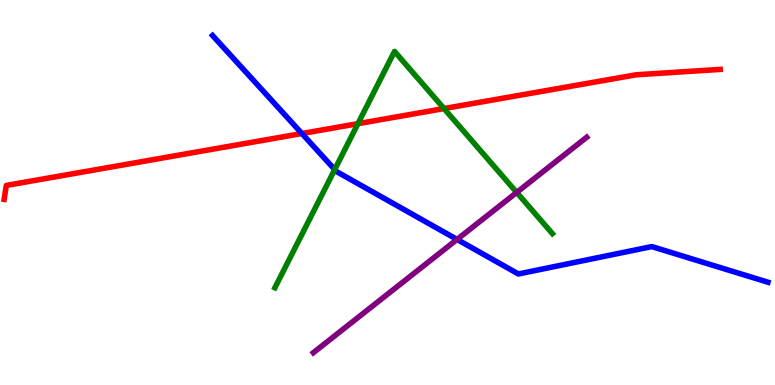[{'lines': ['blue', 'red'], 'intersections': [{'x': 3.9, 'y': 6.53}]}, {'lines': ['green', 'red'], 'intersections': [{'x': 4.62, 'y': 6.79}, {'x': 5.73, 'y': 7.18}]}, {'lines': ['purple', 'red'], 'intersections': []}, {'lines': ['blue', 'green'], 'intersections': [{'x': 4.32, 'y': 5.6}]}, {'lines': ['blue', 'purple'], 'intersections': [{'x': 5.9, 'y': 3.78}]}, {'lines': ['green', 'purple'], 'intersections': [{'x': 6.67, 'y': 5.0}]}]